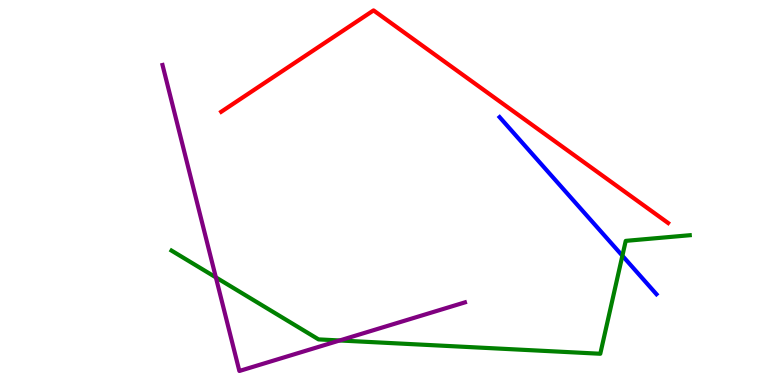[{'lines': ['blue', 'red'], 'intersections': []}, {'lines': ['green', 'red'], 'intersections': []}, {'lines': ['purple', 'red'], 'intersections': []}, {'lines': ['blue', 'green'], 'intersections': [{'x': 8.03, 'y': 3.36}]}, {'lines': ['blue', 'purple'], 'intersections': []}, {'lines': ['green', 'purple'], 'intersections': [{'x': 2.79, 'y': 2.8}, {'x': 4.38, 'y': 1.16}]}]